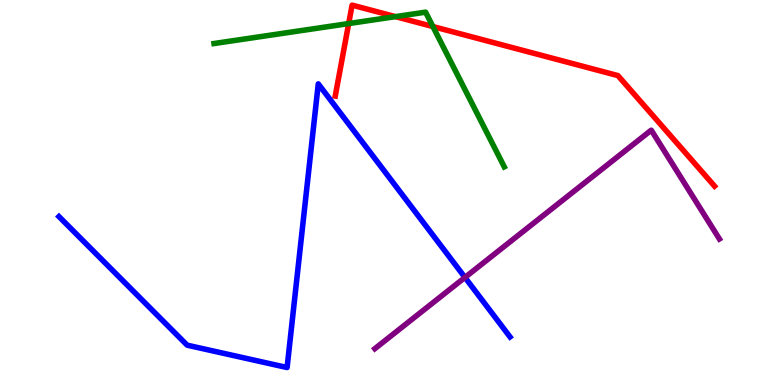[{'lines': ['blue', 'red'], 'intersections': []}, {'lines': ['green', 'red'], 'intersections': [{'x': 4.5, 'y': 9.39}, {'x': 5.1, 'y': 9.57}, {'x': 5.59, 'y': 9.31}]}, {'lines': ['purple', 'red'], 'intersections': []}, {'lines': ['blue', 'green'], 'intersections': []}, {'lines': ['blue', 'purple'], 'intersections': [{'x': 6.0, 'y': 2.79}]}, {'lines': ['green', 'purple'], 'intersections': []}]